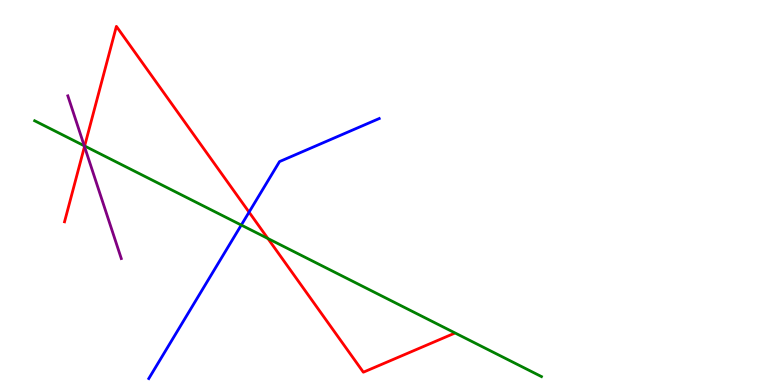[{'lines': ['blue', 'red'], 'intersections': [{'x': 3.21, 'y': 4.49}]}, {'lines': ['green', 'red'], 'intersections': [{'x': 1.09, 'y': 6.21}, {'x': 3.46, 'y': 3.81}]}, {'lines': ['purple', 'red'], 'intersections': [{'x': 1.09, 'y': 6.19}]}, {'lines': ['blue', 'green'], 'intersections': [{'x': 3.11, 'y': 4.15}]}, {'lines': ['blue', 'purple'], 'intersections': []}, {'lines': ['green', 'purple'], 'intersections': [{'x': 1.09, 'y': 6.21}]}]